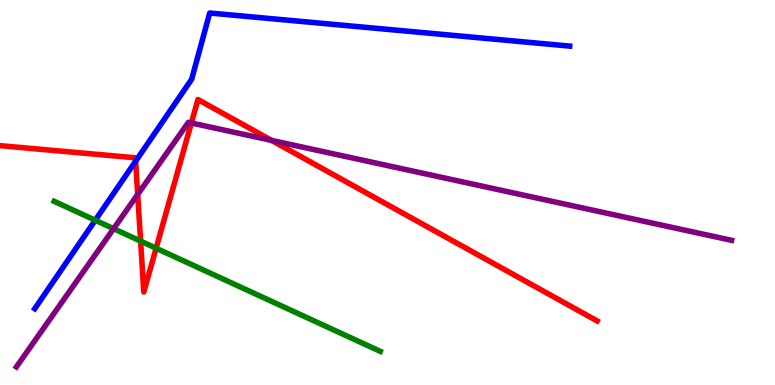[{'lines': ['blue', 'red'], 'intersections': [{'x': 1.75, 'y': 5.81}]}, {'lines': ['green', 'red'], 'intersections': [{'x': 1.81, 'y': 3.74}, {'x': 2.01, 'y': 3.55}]}, {'lines': ['purple', 'red'], 'intersections': [{'x': 1.78, 'y': 4.95}, {'x': 2.47, 'y': 6.81}, {'x': 3.51, 'y': 6.35}]}, {'lines': ['blue', 'green'], 'intersections': [{'x': 1.23, 'y': 4.28}]}, {'lines': ['blue', 'purple'], 'intersections': []}, {'lines': ['green', 'purple'], 'intersections': [{'x': 1.47, 'y': 4.06}]}]